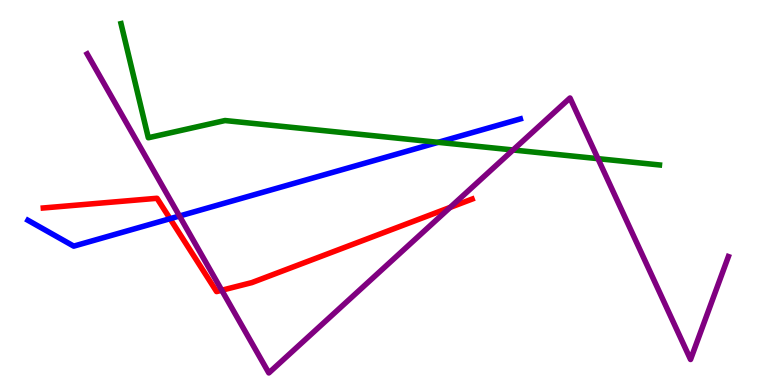[{'lines': ['blue', 'red'], 'intersections': [{'x': 2.19, 'y': 4.32}]}, {'lines': ['green', 'red'], 'intersections': []}, {'lines': ['purple', 'red'], 'intersections': [{'x': 2.86, 'y': 2.46}, {'x': 5.81, 'y': 4.61}]}, {'lines': ['blue', 'green'], 'intersections': [{'x': 5.65, 'y': 6.3}]}, {'lines': ['blue', 'purple'], 'intersections': [{'x': 2.32, 'y': 4.39}]}, {'lines': ['green', 'purple'], 'intersections': [{'x': 6.62, 'y': 6.1}, {'x': 7.72, 'y': 5.88}]}]